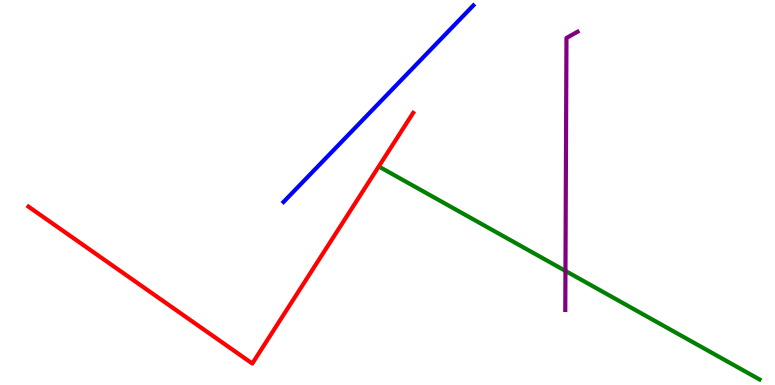[{'lines': ['blue', 'red'], 'intersections': []}, {'lines': ['green', 'red'], 'intersections': []}, {'lines': ['purple', 'red'], 'intersections': []}, {'lines': ['blue', 'green'], 'intersections': []}, {'lines': ['blue', 'purple'], 'intersections': []}, {'lines': ['green', 'purple'], 'intersections': [{'x': 7.3, 'y': 2.96}]}]